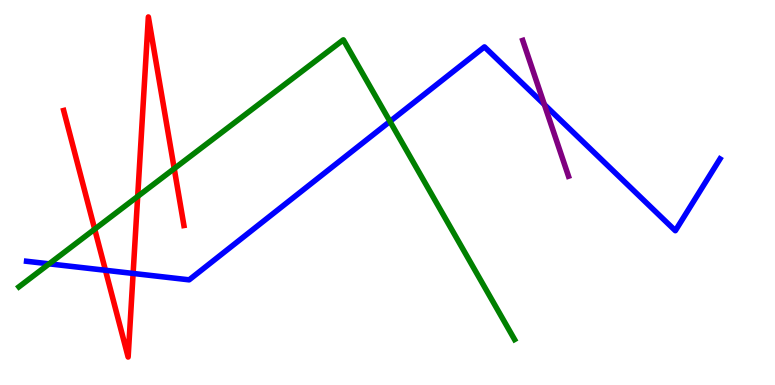[{'lines': ['blue', 'red'], 'intersections': [{'x': 1.36, 'y': 2.98}, {'x': 1.72, 'y': 2.9}]}, {'lines': ['green', 'red'], 'intersections': [{'x': 1.22, 'y': 4.05}, {'x': 1.78, 'y': 4.9}, {'x': 2.25, 'y': 5.62}]}, {'lines': ['purple', 'red'], 'intersections': []}, {'lines': ['blue', 'green'], 'intersections': [{'x': 0.634, 'y': 3.15}, {'x': 5.03, 'y': 6.85}]}, {'lines': ['blue', 'purple'], 'intersections': [{'x': 7.02, 'y': 7.28}]}, {'lines': ['green', 'purple'], 'intersections': []}]